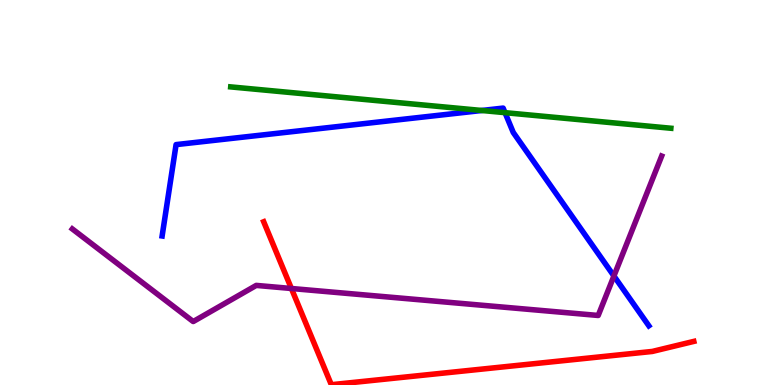[{'lines': ['blue', 'red'], 'intersections': []}, {'lines': ['green', 'red'], 'intersections': []}, {'lines': ['purple', 'red'], 'intersections': [{'x': 3.76, 'y': 2.51}]}, {'lines': ['blue', 'green'], 'intersections': [{'x': 6.22, 'y': 7.13}, {'x': 6.52, 'y': 7.07}]}, {'lines': ['blue', 'purple'], 'intersections': [{'x': 7.92, 'y': 2.83}]}, {'lines': ['green', 'purple'], 'intersections': []}]